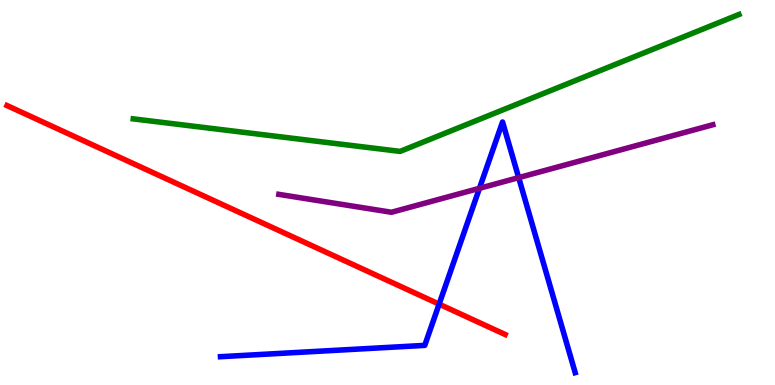[{'lines': ['blue', 'red'], 'intersections': [{'x': 5.67, 'y': 2.1}]}, {'lines': ['green', 'red'], 'intersections': []}, {'lines': ['purple', 'red'], 'intersections': []}, {'lines': ['blue', 'green'], 'intersections': []}, {'lines': ['blue', 'purple'], 'intersections': [{'x': 6.19, 'y': 5.11}, {'x': 6.69, 'y': 5.39}]}, {'lines': ['green', 'purple'], 'intersections': []}]